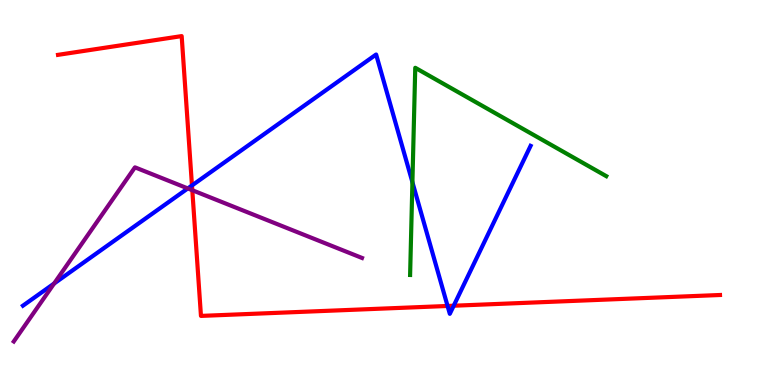[{'lines': ['blue', 'red'], 'intersections': [{'x': 2.48, 'y': 5.18}, {'x': 5.78, 'y': 2.05}, {'x': 5.85, 'y': 2.06}]}, {'lines': ['green', 'red'], 'intersections': []}, {'lines': ['purple', 'red'], 'intersections': [{'x': 2.48, 'y': 5.06}]}, {'lines': ['blue', 'green'], 'intersections': [{'x': 5.32, 'y': 5.27}]}, {'lines': ['blue', 'purple'], 'intersections': [{'x': 0.698, 'y': 2.64}, {'x': 2.42, 'y': 5.11}]}, {'lines': ['green', 'purple'], 'intersections': []}]